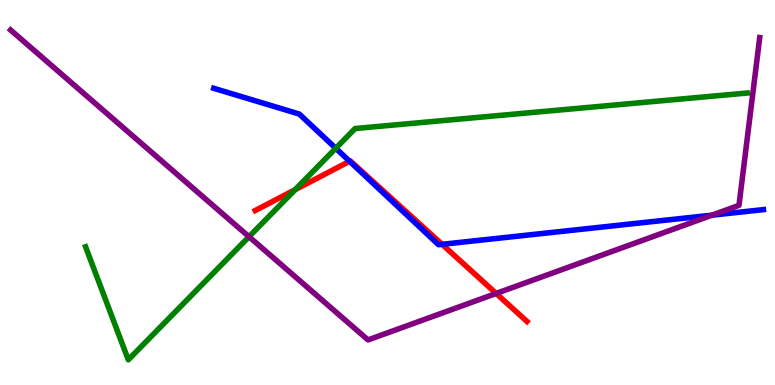[{'lines': ['blue', 'red'], 'intersections': [{'x': 4.51, 'y': 5.81}, {'x': 5.7, 'y': 3.65}]}, {'lines': ['green', 'red'], 'intersections': [{'x': 3.81, 'y': 5.07}]}, {'lines': ['purple', 'red'], 'intersections': [{'x': 6.4, 'y': 2.38}]}, {'lines': ['blue', 'green'], 'intersections': [{'x': 4.33, 'y': 6.15}]}, {'lines': ['blue', 'purple'], 'intersections': [{'x': 9.19, 'y': 4.41}]}, {'lines': ['green', 'purple'], 'intersections': [{'x': 3.21, 'y': 3.85}]}]